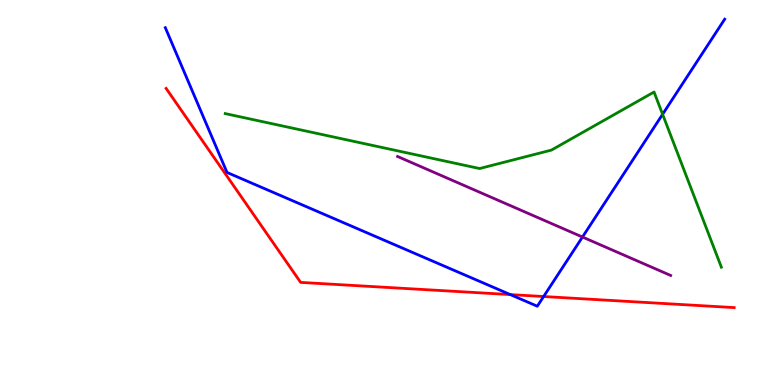[{'lines': ['blue', 'red'], 'intersections': [{'x': 6.58, 'y': 2.35}, {'x': 7.01, 'y': 2.3}]}, {'lines': ['green', 'red'], 'intersections': []}, {'lines': ['purple', 'red'], 'intersections': []}, {'lines': ['blue', 'green'], 'intersections': [{'x': 8.55, 'y': 7.03}]}, {'lines': ['blue', 'purple'], 'intersections': [{'x': 7.52, 'y': 3.84}]}, {'lines': ['green', 'purple'], 'intersections': []}]